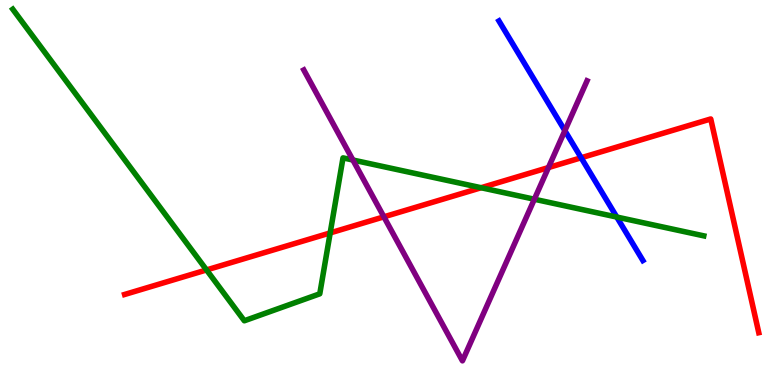[{'lines': ['blue', 'red'], 'intersections': [{'x': 7.5, 'y': 5.9}]}, {'lines': ['green', 'red'], 'intersections': [{'x': 2.67, 'y': 2.99}, {'x': 4.26, 'y': 3.95}, {'x': 6.21, 'y': 5.12}]}, {'lines': ['purple', 'red'], 'intersections': [{'x': 4.95, 'y': 4.37}, {'x': 7.08, 'y': 5.65}]}, {'lines': ['blue', 'green'], 'intersections': [{'x': 7.96, 'y': 4.36}]}, {'lines': ['blue', 'purple'], 'intersections': [{'x': 7.29, 'y': 6.61}]}, {'lines': ['green', 'purple'], 'intersections': [{'x': 4.55, 'y': 5.84}, {'x': 6.89, 'y': 4.83}]}]